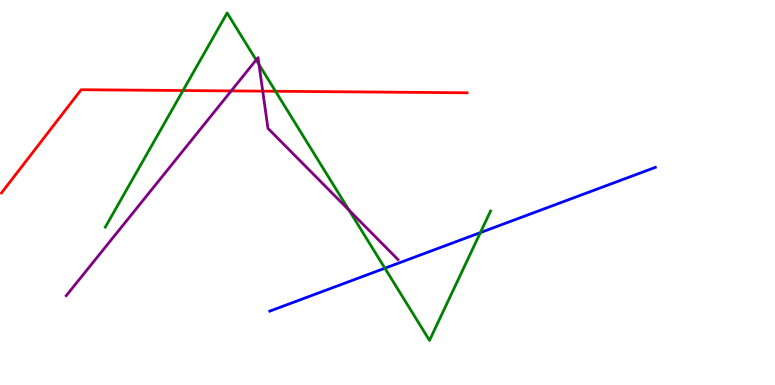[{'lines': ['blue', 'red'], 'intersections': []}, {'lines': ['green', 'red'], 'intersections': [{'x': 2.36, 'y': 7.65}, {'x': 3.56, 'y': 7.63}]}, {'lines': ['purple', 'red'], 'intersections': [{'x': 2.98, 'y': 7.64}, {'x': 3.39, 'y': 7.63}]}, {'lines': ['blue', 'green'], 'intersections': [{'x': 4.97, 'y': 3.03}, {'x': 6.2, 'y': 3.96}]}, {'lines': ['blue', 'purple'], 'intersections': []}, {'lines': ['green', 'purple'], 'intersections': [{'x': 3.31, 'y': 8.44}, {'x': 3.34, 'y': 8.32}, {'x': 4.5, 'y': 4.54}]}]